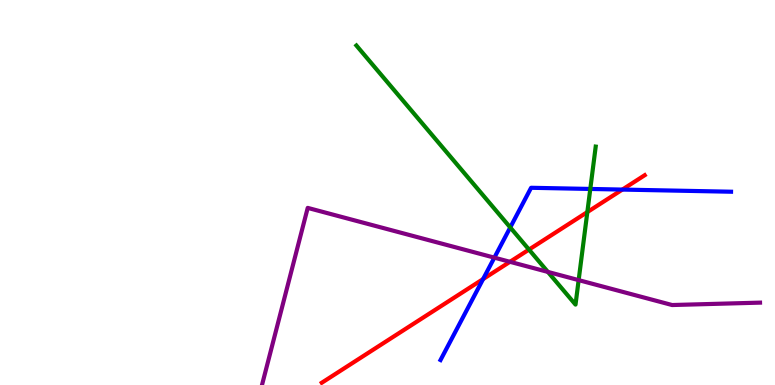[{'lines': ['blue', 'red'], 'intersections': [{'x': 6.23, 'y': 2.75}, {'x': 8.03, 'y': 5.08}]}, {'lines': ['green', 'red'], 'intersections': [{'x': 6.83, 'y': 3.52}, {'x': 7.58, 'y': 4.49}]}, {'lines': ['purple', 'red'], 'intersections': [{'x': 6.58, 'y': 3.2}]}, {'lines': ['blue', 'green'], 'intersections': [{'x': 6.58, 'y': 4.09}, {'x': 7.62, 'y': 5.09}]}, {'lines': ['blue', 'purple'], 'intersections': [{'x': 6.38, 'y': 3.31}]}, {'lines': ['green', 'purple'], 'intersections': [{'x': 7.07, 'y': 2.94}, {'x': 7.47, 'y': 2.72}]}]